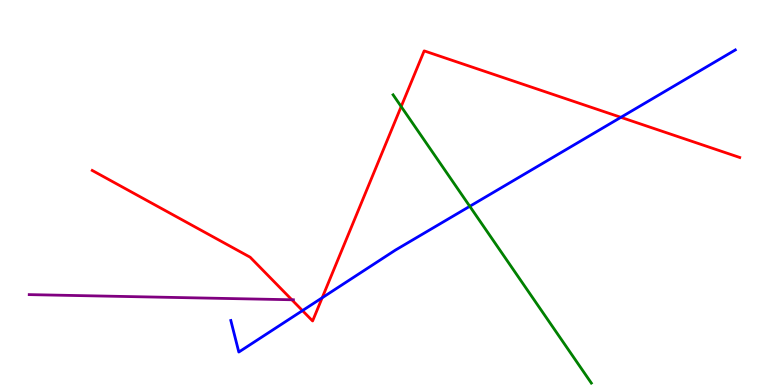[{'lines': ['blue', 'red'], 'intersections': [{'x': 3.9, 'y': 1.93}, {'x': 4.16, 'y': 2.27}, {'x': 8.01, 'y': 6.95}]}, {'lines': ['green', 'red'], 'intersections': [{'x': 5.18, 'y': 7.23}]}, {'lines': ['purple', 'red'], 'intersections': [{'x': 3.77, 'y': 2.21}]}, {'lines': ['blue', 'green'], 'intersections': [{'x': 6.06, 'y': 4.64}]}, {'lines': ['blue', 'purple'], 'intersections': []}, {'lines': ['green', 'purple'], 'intersections': []}]